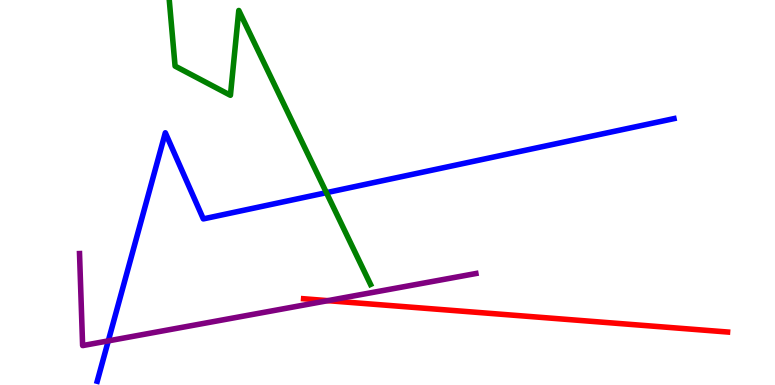[{'lines': ['blue', 'red'], 'intersections': []}, {'lines': ['green', 'red'], 'intersections': []}, {'lines': ['purple', 'red'], 'intersections': [{'x': 4.23, 'y': 2.19}]}, {'lines': ['blue', 'green'], 'intersections': [{'x': 4.21, 'y': 5.0}]}, {'lines': ['blue', 'purple'], 'intersections': [{'x': 1.4, 'y': 1.15}]}, {'lines': ['green', 'purple'], 'intersections': []}]